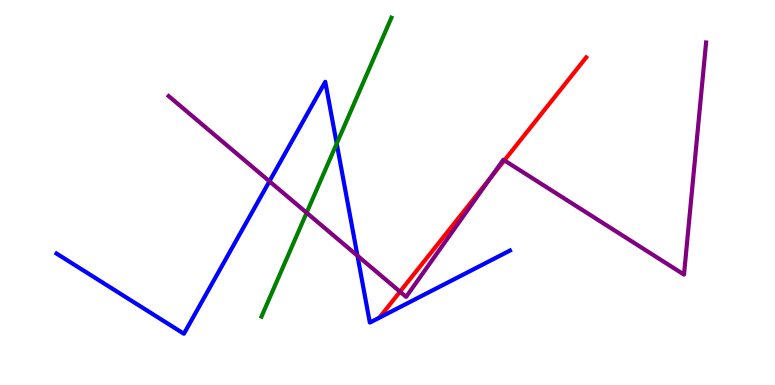[{'lines': ['blue', 'red'], 'intersections': []}, {'lines': ['green', 'red'], 'intersections': []}, {'lines': ['purple', 'red'], 'intersections': [{'x': 5.16, 'y': 2.42}, {'x': 6.33, 'y': 5.39}, {'x': 6.51, 'y': 5.83}]}, {'lines': ['blue', 'green'], 'intersections': [{'x': 4.34, 'y': 6.27}]}, {'lines': ['blue', 'purple'], 'intersections': [{'x': 3.48, 'y': 5.29}, {'x': 4.61, 'y': 3.36}]}, {'lines': ['green', 'purple'], 'intersections': [{'x': 3.96, 'y': 4.47}]}]